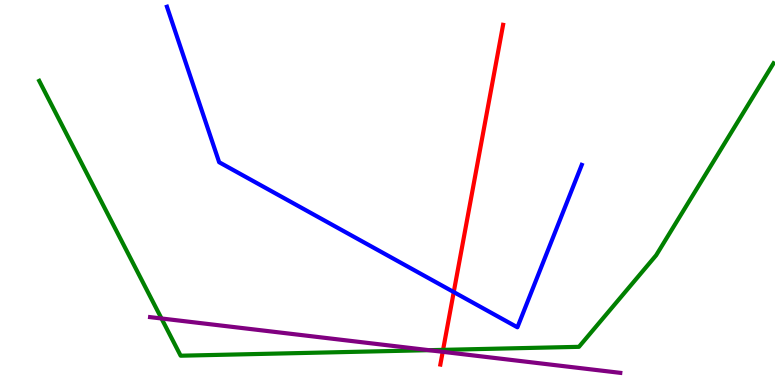[{'lines': ['blue', 'red'], 'intersections': [{'x': 5.85, 'y': 2.41}]}, {'lines': ['green', 'red'], 'intersections': [{'x': 5.72, 'y': 0.913}]}, {'lines': ['purple', 'red'], 'intersections': [{'x': 5.71, 'y': 0.862}]}, {'lines': ['blue', 'green'], 'intersections': []}, {'lines': ['blue', 'purple'], 'intersections': []}, {'lines': ['green', 'purple'], 'intersections': [{'x': 2.08, 'y': 1.73}, {'x': 5.53, 'y': 0.905}]}]